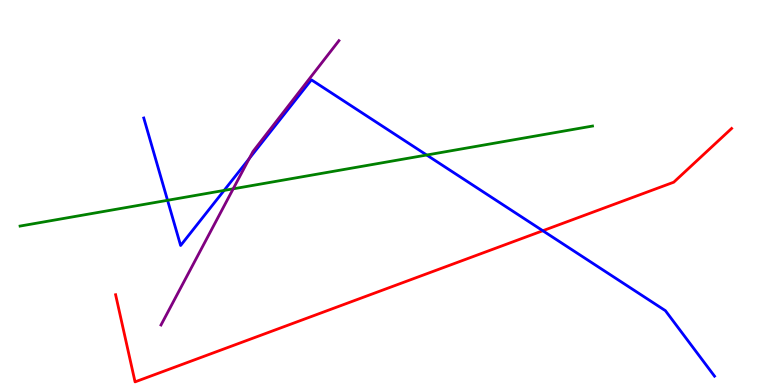[{'lines': ['blue', 'red'], 'intersections': [{'x': 7.0, 'y': 4.01}]}, {'lines': ['green', 'red'], 'intersections': []}, {'lines': ['purple', 'red'], 'intersections': []}, {'lines': ['blue', 'green'], 'intersections': [{'x': 2.16, 'y': 4.8}, {'x': 2.89, 'y': 5.05}, {'x': 5.51, 'y': 5.97}]}, {'lines': ['blue', 'purple'], 'intersections': [{'x': 3.22, 'y': 5.88}]}, {'lines': ['green', 'purple'], 'intersections': [{'x': 3.01, 'y': 5.1}]}]